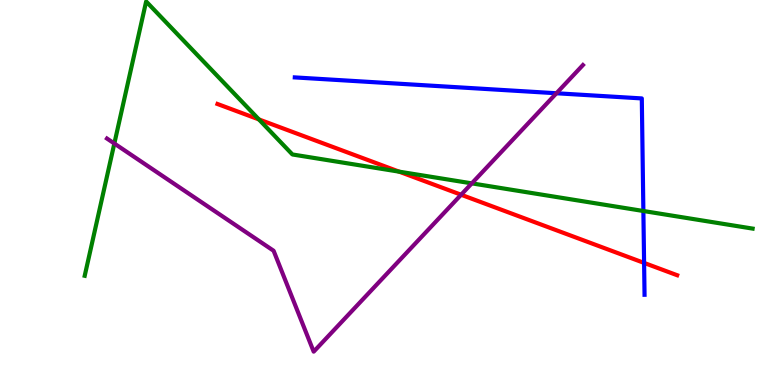[{'lines': ['blue', 'red'], 'intersections': [{'x': 8.31, 'y': 3.17}]}, {'lines': ['green', 'red'], 'intersections': [{'x': 3.34, 'y': 6.9}, {'x': 5.15, 'y': 5.54}]}, {'lines': ['purple', 'red'], 'intersections': [{'x': 5.95, 'y': 4.94}]}, {'lines': ['blue', 'green'], 'intersections': [{'x': 8.3, 'y': 4.52}]}, {'lines': ['blue', 'purple'], 'intersections': [{'x': 7.18, 'y': 7.58}]}, {'lines': ['green', 'purple'], 'intersections': [{'x': 1.48, 'y': 6.27}, {'x': 6.09, 'y': 5.24}]}]